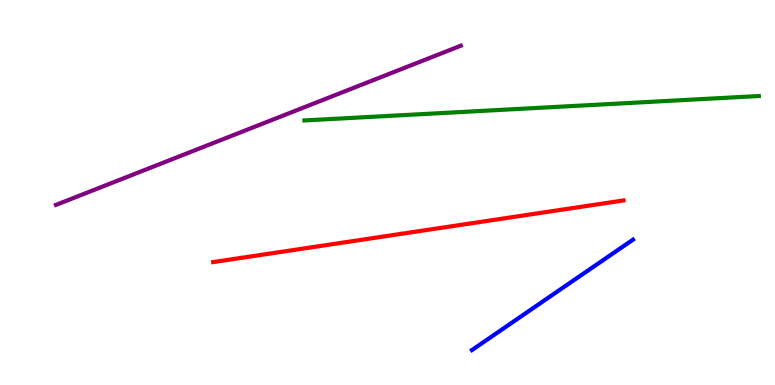[{'lines': ['blue', 'red'], 'intersections': []}, {'lines': ['green', 'red'], 'intersections': []}, {'lines': ['purple', 'red'], 'intersections': []}, {'lines': ['blue', 'green'], 'intersections': []}, {'lines': ['blue', 'purple'], 'intersections': []}, {'lines': ['green', 'purple'], 'intersections': []}]